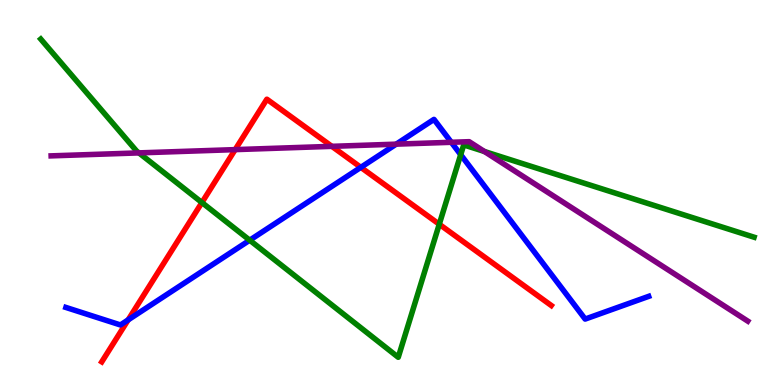[{'lines': ['blue', 'red'], 'intersections': [{'x': 1.65, 'y': 1.69}, {'x': 4.66, 'y': 5.65}]}, {'lines': ['green', 'red'], 'intersections': [{'x': 2.61, 'y': 4.74}, {'x': 5.67, 'y': 4.18}]}, {'lines': ['purple', 'red'], 'intersections': [{'x': 3.03, 'y': 6.11}, {'x': 4.28, 'y': 6.2}]}, {'lines': ['blue', 'green'], 'intersections': [{'x': 3.22, 'y': 3.76}, {'x': 5.94, 'y': 5.98}]}, {'lines': ['blue', 'purple'], 'intersections': [{'x': 5.11, 'y': 6.26}, {'x': 5.82, 'y': 6.3}]}, {'lines': ['green', 'purple'], 'intersections': [{'x': 1.79, 'y': 6.03}, {'x': 6.25, 'y': 6.07}]}]